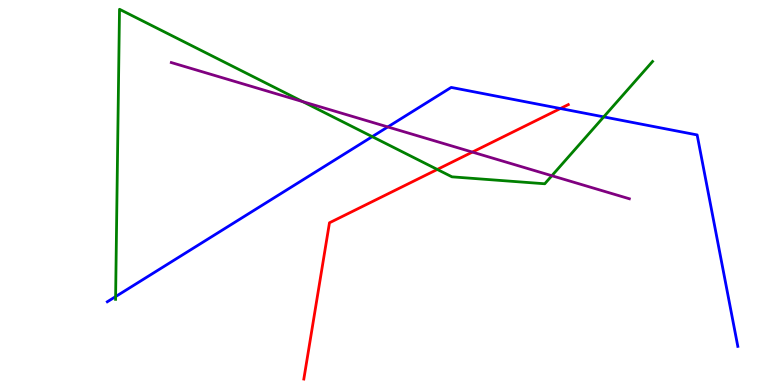[{'lines': ['blue', 'red'], 'intersections': [{'x': 7.23, 'y': 7.18}]}, {'lines': ['green', 'red'], 'intersections': [{'x': 5.64, 'y': 5.6}]}, {'lines': ['purple', 'red'], 'intersections': [{'x': 6.1, 'y': 6.05}]}, {'lines': ['blue', 'green'], 'intersections': [{'x': 1.49, 'y': 2.3}, {'x': 4.8, 'y': 6.45}, {'x': 7.79, 'y': 6.96}]}, {'lines': ['blue', 'purple'], 'intersections': [{'x': 5.0, 'y': 6.7}]}, {'lines': ['green', 'purple'], 'intersections': [{'x': 3.91, 'y': 7.36}, {'x': 7.12, 'y': 5.44}]}]